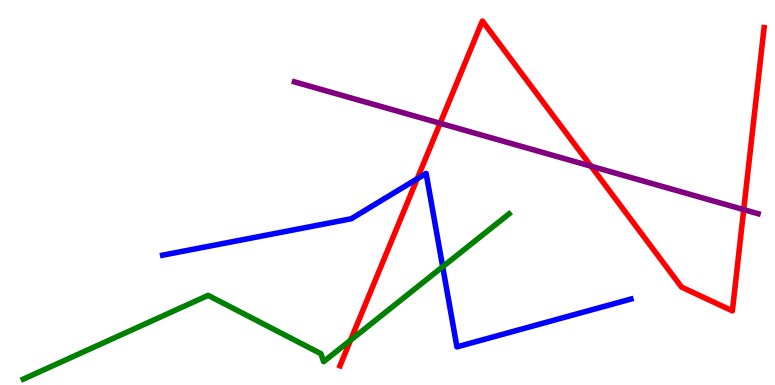[{'lines': ['blue', 'red'], 'intersections': [{'x': 5.38, 'y': 5.36}]}, {'lines': ['green', 'red'], 'intersections': [{'x': 4.52, 'y': 1.16}]}, {'lines': ['purple', 'red'], 'intersections': [{'x': 5.68, 'y': 6.8}, {'x': 7.63, 'y': 5.68}, {'x': 9.6, 'y': 4.56}]}, {'lines': ['blue', 'green'], 'intersections': [{'x': 5.71, 'y': 3.07}]}, {'lines': ['blue', 'purple'], 'intersections': []}, {'lines': ['green', 'purple'], 'intersections': []}]